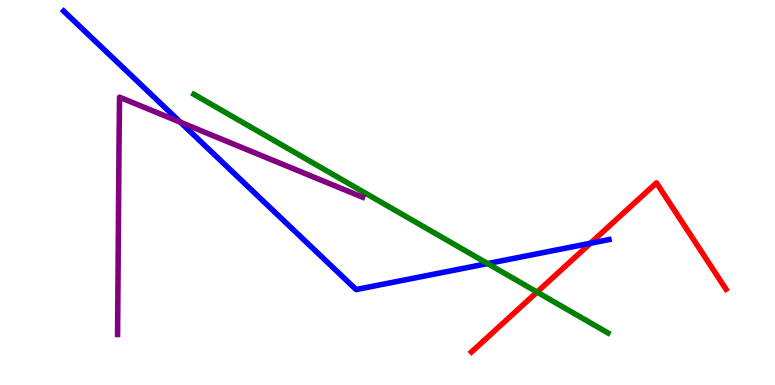[{'lines': ['blue', 'red'], 'intersections': [{'x': 7.62, 'y': 3.68}]}, {'lines': ['green', 'red'], 'intersections': [{'x': 6.93, 'y': 2.41}]}, {'lines': ['purple', 'red'], 'intersections': []}, {'lines': ['blue', 'green'], 'intersections': [{'x': 6.29, 'y': 3.15}]}, {'lines': ['blue', 'purple'], 'intersections': [{'x': 2.33, 'y': 6.83}]}, {'lines': ['green', 'purple'], 'intersections': []}]